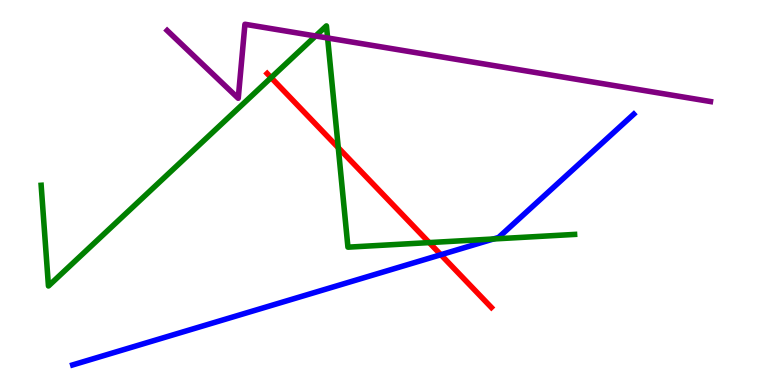[{'lines': ['blue', 'red'], 'intersections': [{'x': 5.69, 'y': 3.38}]}, {'lines': ['green', 'red'], 'intersections': [{'x': 3.5, 'y': 7.98}, {'x': 4.36, 'y': 6.16}, {'x': 5.54, 'y': 3.7}]}, {'lines': ['purple', 'red'], 'intersections': []}, {'lines': ['blue', 'green'], 'intersections': [{'x': 6.37, 'y': 3.79}]}, {'lines': ['blue', 'purple'], 'intersections': []}, {'lines': ['green', 'purple'], 'intersections': [{'x': 4.07, 'y': 9.07}, {'x': 4.23, 'y': 9.01}]}]